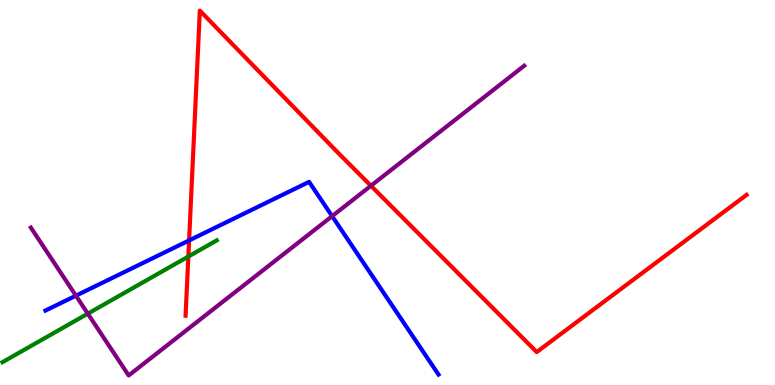[{'lines': ['blue', 'red'], 'intersections': [{'x': 2.44, 'y': 3.75}]}, {'lines': ['green', 'red'], 'intersections': [{'x': 2.43, 'y': 3.34}]}, {'lines': ['purple', 'red'], 'intersections': [{'x': 4.79, 'y': 5.17}]}, {'lines': ['blue', 'green'], 'intersections': []}, {'lines': ['blue', 'purple'], 'intersections': [{'x': 0.98, 'y': 2.32}, {'x': 4.29, 'y': 4.39}]}, {'lines': ['green', 'purple'], 'intersections': [{'x': 1.13, 'y': 1.85}]}]